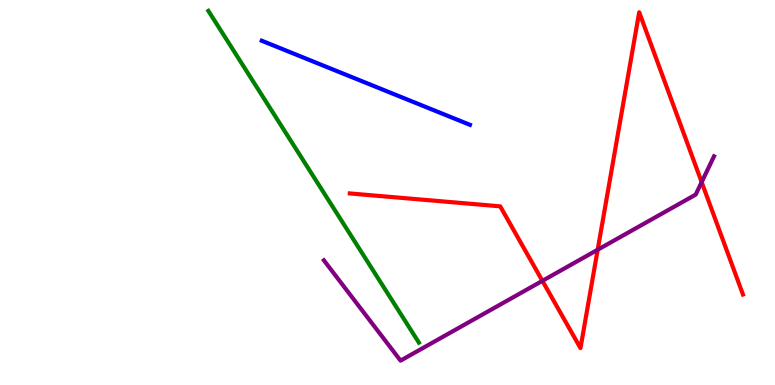[{'lines': ['blue', 'red'], 'intersections': []}, {'lines': ['green', 'red'], 'intersections': []}, {'lines': ['purple', 'red'], 'intersections': [{'x': 7.0, 'y': 2.71}, {'x': 7.71, 'y': 3.51}, {'x': 9.05, 'y': 5.27}]}, {'lines': ['blue', 'green'], 'intersections': []}, {'lines': ['blue', 'purple'], 'intersections': []}, {'lines': ['green', 'purple'], 'intersections': []}]